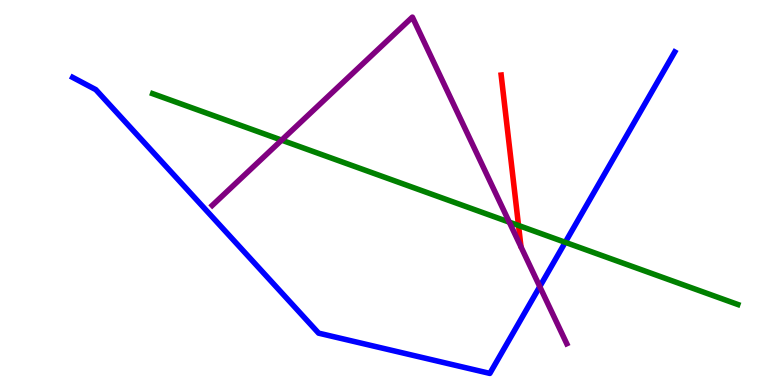[{'lines': ['blue', 'red'], 'intersections': []}, {'lines': ['green', 'red'], 'intersections': [{'x': 6.69, 'y': 4.14}]}, {'lines': ['purple', 'red'], 'intersections': []}, {'lines': ['blue', 'green'], 'intersections': [{'x': 7.29, 'y': 3.71}]}, {'lines': ['blue', 'purple'], 'intersections': [{'x': 6.96, 'y': 2.56}]}, {'lines': ['green', 'purple'], 'intersections': [{'x': 3.63, 'y': 6.36}, {'x': 6.57, 'y': 4.23}]}]